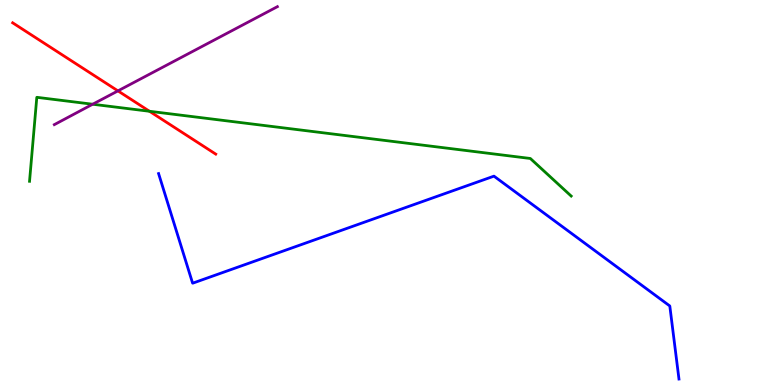[{'lines': ['blue', 'red'], 'intersections': []}, {'lines': ['green', 'red'], 'intersections': [{'x': 1.93, 'y': 7.11}]}, {'lines': ['purple', 'red'], 'intersections': [{'x': 1.52, 'y': 7.64}]}, {'lines': ['blue', 'green'], 'intersections': []}, {'lines': ['blue', 'purple'], 'intersections': []}, {'lines': ['green', 'purple'], 'intersections': [{'x': 1.2, 'y': 7.29}]}]